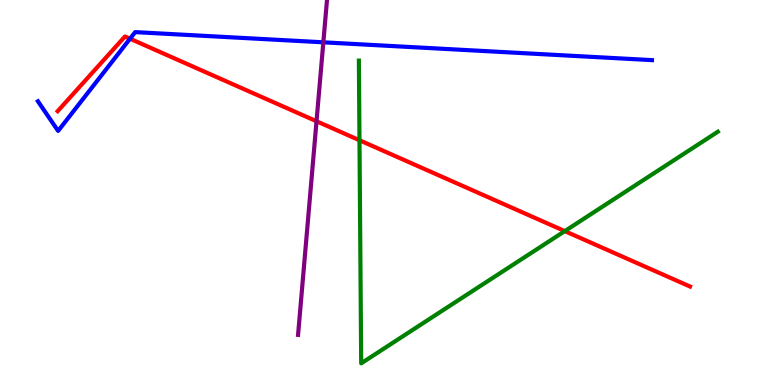[{'lines': ['blue', 'red'], 'intersections': [{'x': 1.68, 'y': 8.99}]}, {'lines': ['green', 'red'], 'intersections': [{'x': 4.64, 'y': 6.36}, {'x': 7.29, 'y': 4.0}]}, {'lines': ['purple', 'red'], 'intersections': [{'x': 4.08, 'y': 6.85}]}, {'lines': ['blue', 'green'], 'intersections': []}, {'lines': ['blue', 'purple'], 'intersections': [{'x': 4.17, 'y': 8.9}]}, {'lines': ['green', 'purple'], 'intersections': []}]